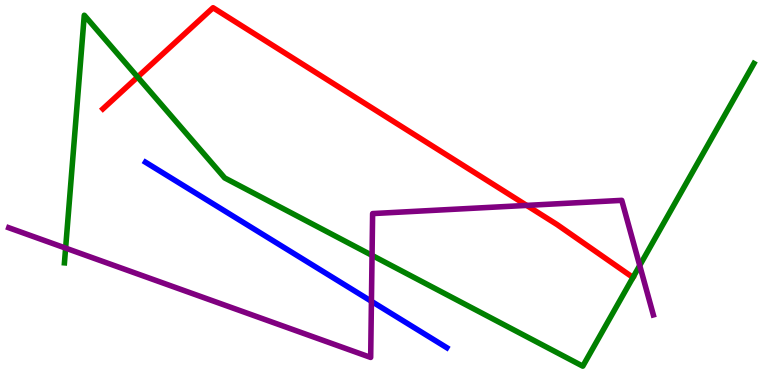[{'lines': ['blue', 'red'], 'intersections': []}, {'lines': ['green', 'red'], 'intersections': [{'x': 1.78, 'y': 8.0}]}, {'lines': ['purple', 'red'], 'intersections': [{'x': 6.8, 'y': 4.66}]}, {'lines': ['blue', 'green'], 'intersections': []}, {'lines': ['blue', 'purple'], 'intersections': [{'x': 4.79, 'y': 2.17}]}, {'lines': ['green', 'purple'], 'intersections': [{'x': 0.847, 'y': 3.56}, {'x': 4.8, 'y': 3.37}, {'x': 8.25, 'y': 3.1}]}]